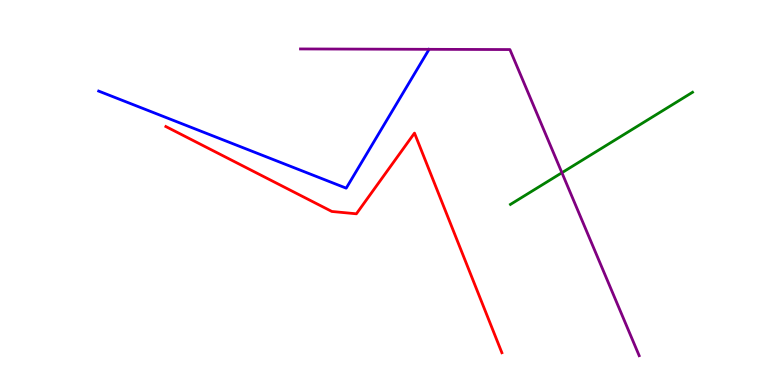[{'lines': ['blue', 'red'], 'intersections': []}, {'lines': ['green', 'red'], 'intersections': []}, {'lines': ['purple', 'red'], 'intersections': []}, {'lines': ['blue', 'green'], 'intersections': []}, {'lines': ['blue', 'purple'], 'intersections': []}, {'lines': ['green', 'purple'], 'intersections': [{'x': 7.25, 'y': 5.51}]}]